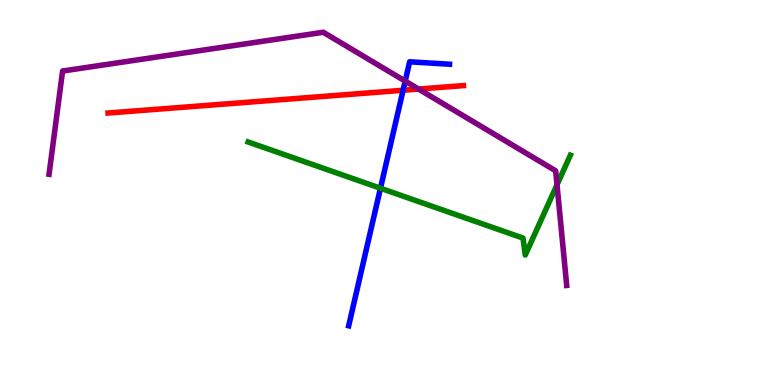[{'lines': ['blue', 'red'], 'intersections': [{'x': 5.2, 'y': 7.66}]}, {'lines': ['green', 'red'], 'intersections': []}, {'lines': ['purple', 'red'], 'intersections': [{'x': 5.4, 'y': 7.69}]}, {'lines': ['blue', 'green'], 'intersections': [{'x': 4.91, 'y': 5.11}]}, {'lines': ['blue', 'purple'], 'intersections': [{'x': 5.23, 'y': 7.89}]}, {'lines': ['green', 'purple'], 'intersections': [{'x': 7.19, 'y': 5.2}]}]